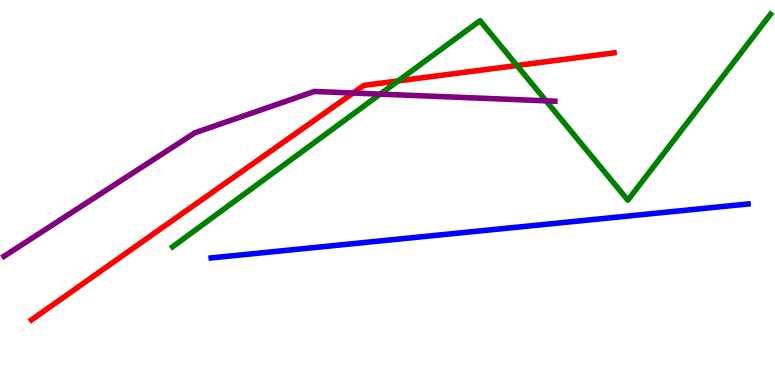[{'lines': ['blue', 'red'], 'intersections': []}, {'lines': ['green', 'red'], 'intersections': [{'x': 5.14, 'y': 7.9}, {'x': 6.67, 'y': 8.3}]}, {'lines': ['purple', 'red'], 'intersections': [{'x': 4.56, 'y': 7.58}]}, {'lines': ['blue', 'green'], 'intersections': []}, {'lines': ['blue', 'purple'], 'intersections': []}, {'lines': ['green', 'purple'], 'intersections': [{'x': 4.91, 'y': 7.56}, {'x': 7.05, 'y': 7.38}]}]